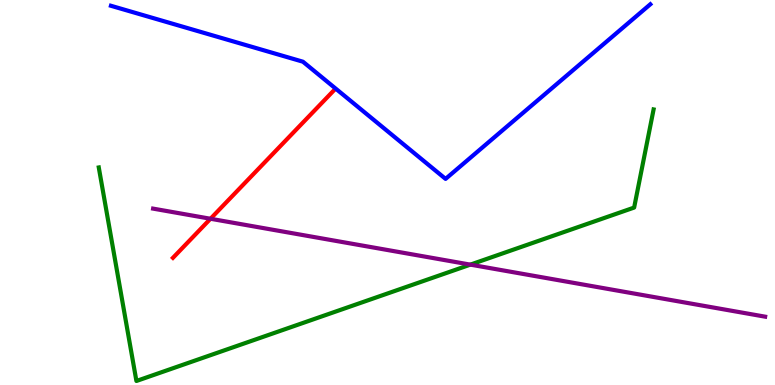[{'lines': ['blue', 'red'], 'intersections': []}, {'lines': ['green', 'red'], 'intersections': []}, {'lines': ['purple', 'red'], 'intersections': [{'x': 2.72, 'y': 4.32}]}, {'lines': ['blue', 'green'], 'intersections': []}, {'lines': ['blue', 'purple'], 'intersections': []}, {'lines': ['green', 'purple'], 'intersections': [{'x': 6.07, 'y': 3.13}]}]